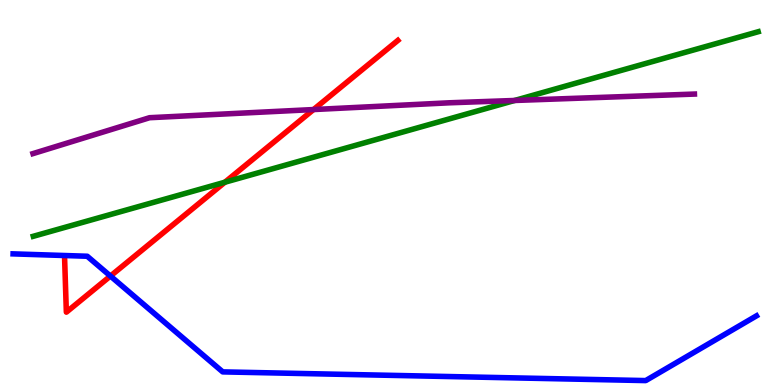[{'lines': ['blue', 'red'], 'intersections': [{'x': 1.42, 'y': 2.83}]}, {'lines': ['green', 'red'], 'intersections': [{'x': 2.9, 'y': 5.27}]}, {'lines': ['purple', 'red'], 'intersections': [{'x': 4.05, 'y': 7.15}]}, {'lines': ['blue', 'green'], 'intersections': []}, {'lines': ['blue', 'purple'], 'intersections': []}, {'lines': ['green', 'purple'], 'intersections': [{'x': 6.64, 'y': 7.39}]}]